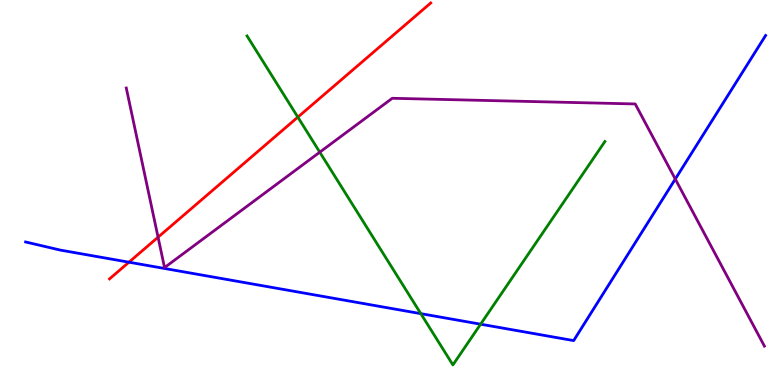[{'lines': ['blue', 'red'], 'intersections': [{'x': 1.66, 'y': 3.19}]}, {'lines': ['green', 'red'], 'intersections': [{'x': 3.84, 'y': 6.96}]}, {'lines': ['purple', 'red'], 'intersections': [{'x': 2.04, 'y': 3.84}]}, {'lines': ['blue', 'green'], 'intersections': [{'x': 5.43, 'y': 1.85}, {'x': 6.2, 'y': 1.58}]}, {'lines': ['blue', 'purple'], 'intersections': [{'x': 8.71, 'y': 5.35}]}, {'lines': ['green', 'purple'], 'intersections': [{'x': 4.13, 'y': 6.05}]}]